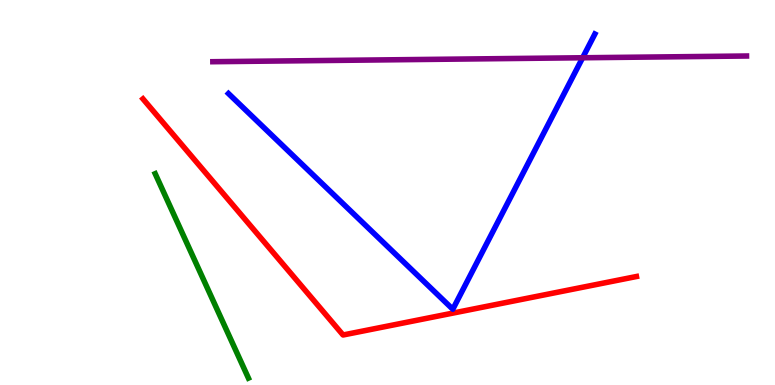[{'lines': ['blue', 'red'], 'intersections': []}, {'lines': ['green', 'red'], 'intersections': []}, {'lines': ['purple', 'red'], 'intersections': []}, {'lines': ['blue', 'green'], 'intersections': []}, {'lines': ['blue', 'purple'], 'intersections': [{'x': 7.52, 'y': 8.5}]}, {'lines': ['green', 'purple'], 'intersections': []}]